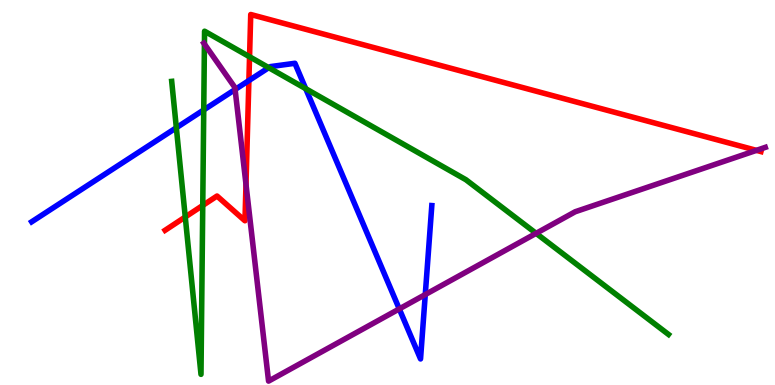[{'lines': ['blue', 'red'], 'intersections': [{'x': 3.21, 'y': 7.91}]}, {'lines': ['green', 'red'], 'intersections': [{'x': 2.39, 'y': 4.36}, {'x': 2.62, 'y': 4.66}, {'x': 3.22, 'y': 8.53}]}, {'lines': ['purple', 'red'], 'intersections': [{'x': 3.17, 'y': 5.21}, {'x': 9.76, 'y': 6.09}]}, {'lines': ['blue', 'green'], 'intersections': [{'x': 2.28, 'y': 6.68}, {'x': 2.63, 'y': 7.14}, {'x': 3.47, 'y': 8.24}, {'x': 3.94, 'y': 7.7}]}, {'lines': ['blue', 'purple'], 'intersections': [{'x': 3.03, 'y': 7.67}, {'x': 5.15, 'y': 1.98}, {'x': 5.49, 'y': 2.35}]}, {'lines': ['green', 'purple'], 'intersections': [{'x': 2.64, 'y': 8.86}, {'x': 6.92, 'y': 3.94}]}]